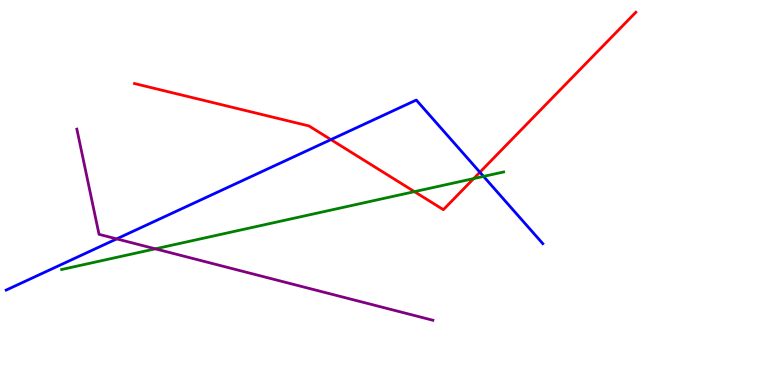[{'lines': ['blue', 'red'], 'intersections': [{'x': 4.27, 'y': 6.37}, {'x': 6.19, 'y': 5.53}]}, {'lines': ['green', 'red'], 'intersections': [{'x': 5.35, 'y': 5.02}, {'x': 6.11, 'y': 5.36}]}, {'lines': ['purple', 'red'], 'intersections': []}, {'lines': ['blue', 'green'], 'intersections': [{'x': 6.24, 'y': 5.42}]}, {'lines': ['blue', 'purple'], 'intersections': [{'x': 1.51, 'y': 3.8}]}, {'lines': ['green', 'purple'], 'intersections': [{'x': 2.0, 'y': 3.54}]}]